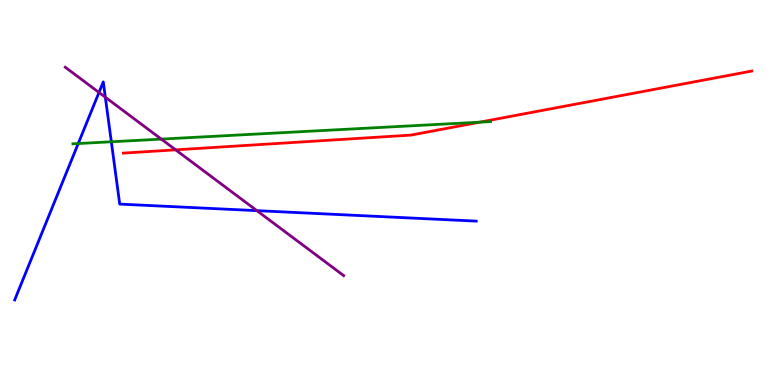[{'lines': ['blue', 'red'], 'intersections': []}, {'lines': ['green', 'red'], 'intersections': [{'x': 6.19, 'y': 6.83}]}, {'lines': ['purple', 'red'], 'intersections': [{'x': 2.27, 'y': 6.11}]}, {'lines': ['blue', 'green'], 'intersections': [{'x': 1.01, 'y': 6.27}, {'x': 1.44, 'y': 6.32}]}, {'lines': ['blue', 'purple'], 'intersections': [{'x': 1.28, 'y': 7.6}, {'x': 1.36, 'y': 7.47}, {'x': 3.31, 'y': 4.53}]}, {'lines': ['green', 'purple'], 'intersections': [{'x': 2.08, 'y': 6.39}]}]